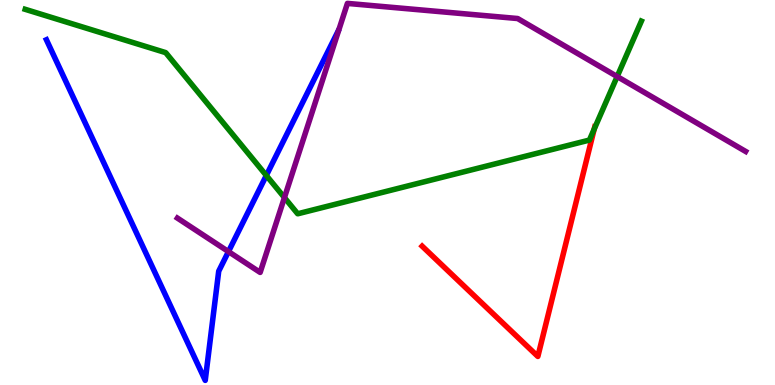[{'lines': ['blue', 'red'], 'intersections': []}, {'lines': ['green', 'red'], 'intersections': [{'x': 7.67, 'y': 6.65}]}, {'lines': ['purple', 'red'], 'intersections': []}, {'lines': ['blue', 'green'], 'intersections': [{'x': 3.44, 'y': 5.44}]}, {'lines': ['blue', 'purple'], 'intersections': [{'x': 2.95, 'y': 3.46}]}, {'lines': ['green', 'purple'], 'intersections': [{'x': 3.67, 'y': 4.87}, {'x': 7.96, 'y': 8.01}]}]